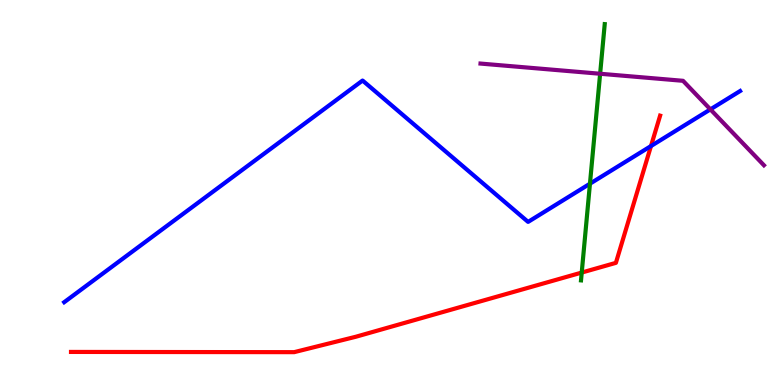[{'lines': ['blue', 'red'], 'intersections': [{'x': 8.4, 'y': 6.21}]}, {'lines': ['green', 'red'], 'intersections': [{'x': 7.51, 'y': 2.92}]}, {'lines': ['purple', 'red'], 'intersections': []}, {'lines': ['blue', 'green'], 'intersections': [{'x': 7.61, 'y': 5.23}]}, {'lines': ['blue', 'purple'], 'intersections': [{'x': 9.17, 'y': 7.16}]}, {'lines': ['green', 'purple'], 'intersections': [{'x': 7.74, 'y': 8.08}]}]